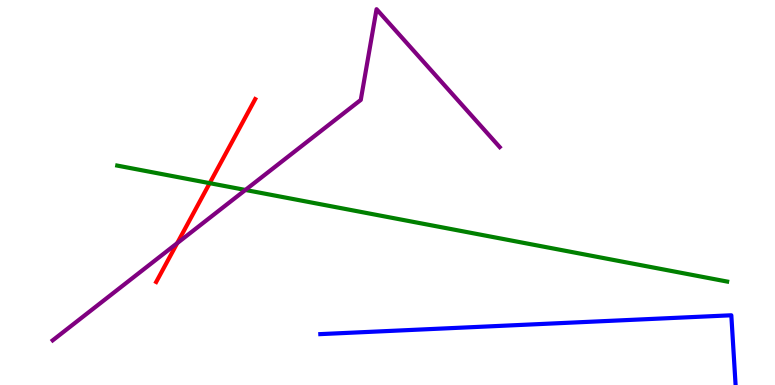[{'lines': ['blue', 'red'], 'intersections': []}, {'lines': ['green', 'red'], 'intersections': [{'x': 2.71, 'y': 5.24}]}, {'lines': ['purple', 'red'], 'intersections': [{'x': 2.29, 'y': 3.68}]}, {'lines': ['blue', 'green'], 'intersections': []}, {'lines': ['blue', 'purple'], 'intersections': []}, {'lines': ['green', 'purple'], 'intersections': [{'x': 3.17, 'y': 5.07}]}]